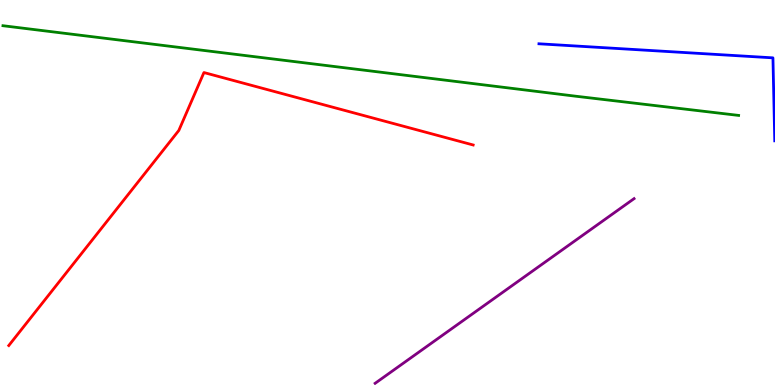[{'lines': ['blue', 'red'], 'intersections': []}, {'lines': ['green', 'red'], 'intersections': []}, {'lines': ['purple', 'red'], 'intersections': []}, {'lines': ['blue', 'green'], 'intersections': []}, {'lines': ['blue', 'purple'], 'intersections': []}, {'lines': ['green', 'purple'], 'intersections': []}]